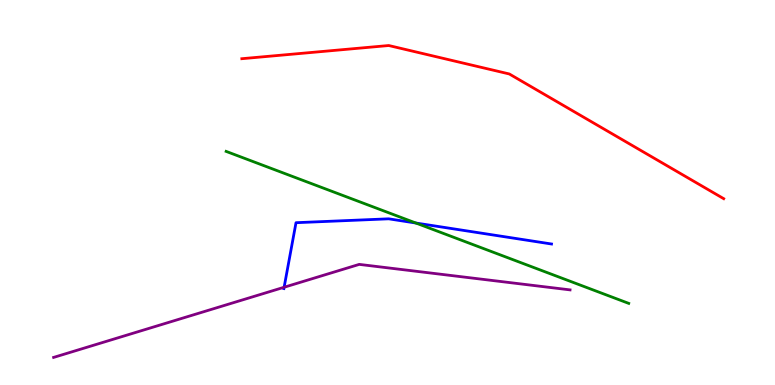[{'lines': ['blue', 'red'], 'intersections': []}, {'lines': ['green', 'red'], 'intersections': []}, {'lines': ['purple', 'red'], 'intersections': []}, {'lines': ['blue', 'green'], 'intersections': [{'x': 5.37, 'y': 4.21}]}, {'lines': ['blue', 'purple'], 'intersections': [{'x': 3.67, 'y': 2.54}]}, {'lines': ['green', 'purple'], 'intersections': []}]